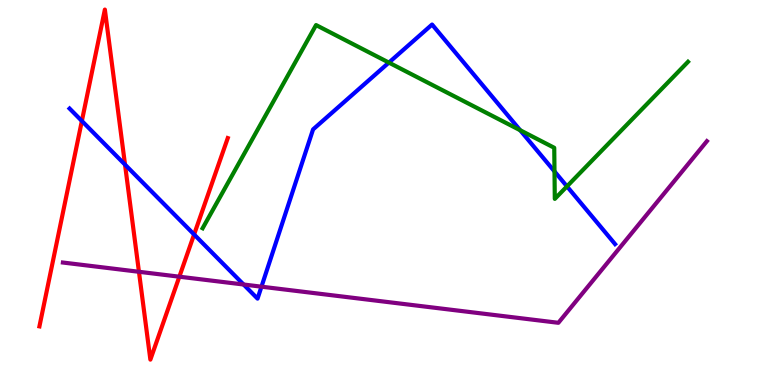[{'lines': ['blue', 'red'], 'intersections': [{'x': 1.06, 'y': 6.86}, {'x': 1.61, 'y': 5.72}, {'x': 2.5, 'y': 3.91}]}, {'lines': ['green', 'red'], 'intersections': []}, {'lines': ['purple', 'red'], 'intersections': [{'x': 1.79, 'y': 2.94}, {'x': 2.31, 'y': 2.81}]}, {'lines': ['blue', 'green'], 'intersections': [{'x': 5.02, 'y': 8.37}, {'x': 6.71, 'y': 6.62}, {'x': 7.15, 'y': 5.55}, {'x': 7.32, 'y': 5.16}]}, {'lines': ['blue', 'purple'], 'intersections': [{'x': 3.14, 'y': 2.61}, {'x': 3.37, 'y': 2.55}]}, {'lines': ['green', 'purple'], 'intersections': []}]